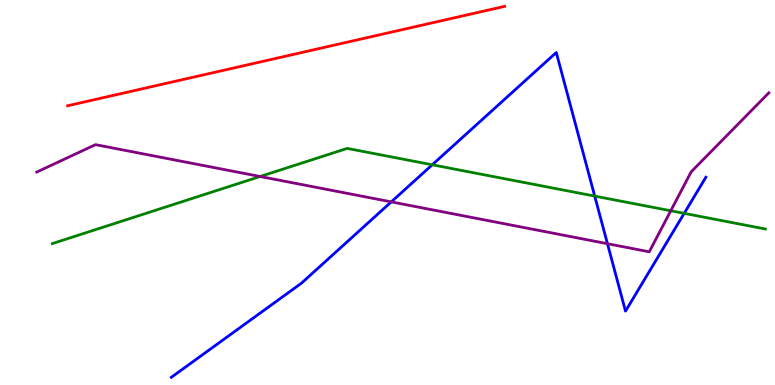[{'lines': ['blue', 'red'], 'intersections': []}, {'lines': ['green', 'red'], 'intersections': []}, {'lines': ['purple', 'red'], 'intersections': []}, {'lines': ['blue', 'green'], 'intersections': [{'x': 5.58, 'y': 5.72}, {'x': 7.67, 'y': 4.91}, {'x': 8.83, 'y': 4.46}]}, {'lines': ['blue', 'purple'], 'intersections': [{'x': 5.05, 'y': 4.76}, {'x': 7.84, 'y': 3.67}]}, {'lines': ['green', 'purple'], 'intersections': [{'x': 3.36, 'y': 5.42}, {'x': 8.66, 'y': 4.53}]}]